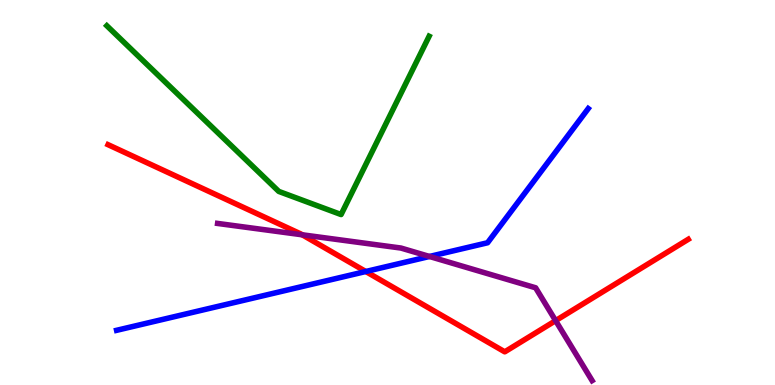[{'lines': ['blue', 'red'], 'intersections': [{'x': 4.72, 'y': 2.95}]}, {'lines': ['green', 'red'], 'intersections': []}, {'lines': ['purple', 'red'], 'intersections': [{'x': 3.9, 'y': 3.9}, {'x': 7.17, 'y': 1.67}]}, {'lines': ['blue', 'green'], 'intersections': []}, {'lines': ['blue', 'purple'], 'intersections': [{'x': 5.54, 'y': 3.34}]}, {'lines': ['green', 'purple'], 'intersections': []}]